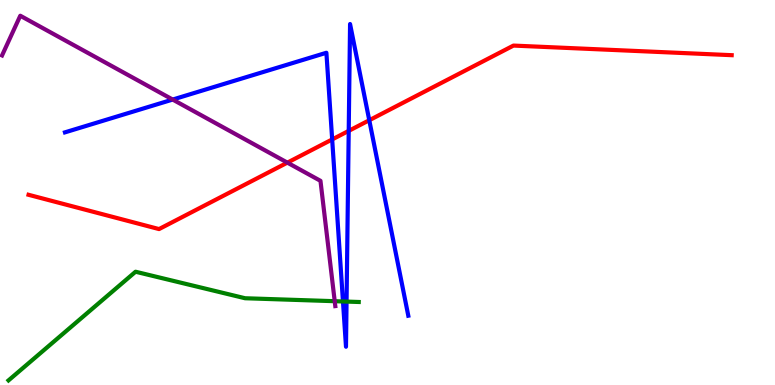[{'lines': ['blue', 'red'], 'intersections': [{'x': 4.29, 'y': 6.38}, {'x': 4.5, 'y': 6.6}, {'x': 4.76, 'y': 6.88}]}, {'lines': ['green', 'red'], 'intersections': []}, {'lines': ['purple', 'red'], 'intersections': [{'x': 3.71, 'y': 5.78}]}, {'lines': ['blue', 'green'], 'intersections': [{'x': 4.43, 'y': 2.17}, {'x': 4.47, 'y': 2.17}]}, {'lines': ['blue', 'purple'], 'intersections': [{'x': 2.23, 'y': 7.41}]}, {'lines': ['green', 'purple'], 'intersections': [{'x': 4.32, 'y': 2.18}]}]